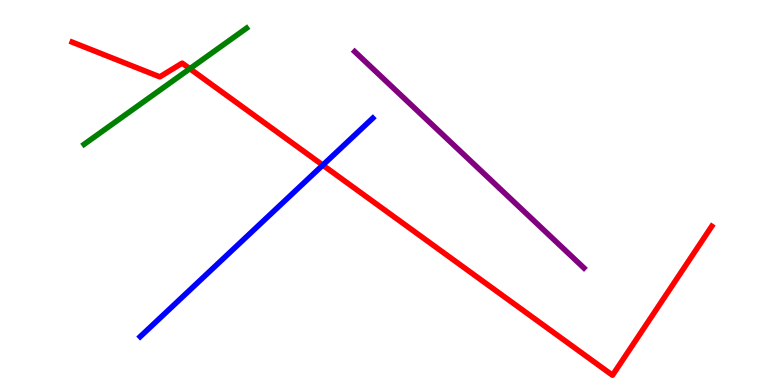[{'lines': ['blue', 'red'], 'intersections': [{'x': 4.17, 'y': 5.71}]}, {'lines': ['green', 'red'], 'intersections': [{'x': 2.45, 'y': 8.22}]}, {'lines': ['purple', 'red'], 'intersections': []}, {'lines': ['blue', 'green'], 'intersections': []}, {'lines': ['blue', 'purple'], 'intersections': []}, {'lines': ['green', 'purple'], 'intersections': []}]